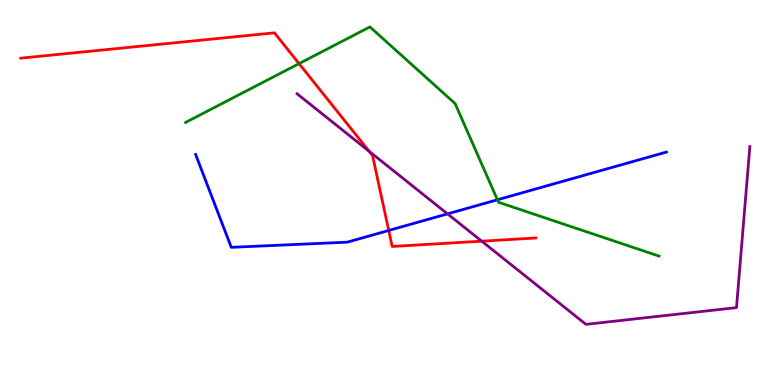[{'lines': ['blue', 'red'], 'intersections': [{'x': 5.02, 'y': 4.01}]}, {'lines': ['green', 'red'], 'intersections': [{'x': 3.86, 'y': 8.35}]}, {'lines': ['purple', 'red'], 'intersections': [{'x': 4.76, 'y': 6.07}, {'x': 6.22, 'y': 3.74}]}, {'lines': ['blue', 'green'], 'intersections': [{'x': 6.42, 'y': 4.81}]}, {'lines': ['blue', 'purple'], 'intersections': [{'x': 5.77, 'y': 4.44}]}, {'lines': ['green', 'purple'], 'intersections': []}]